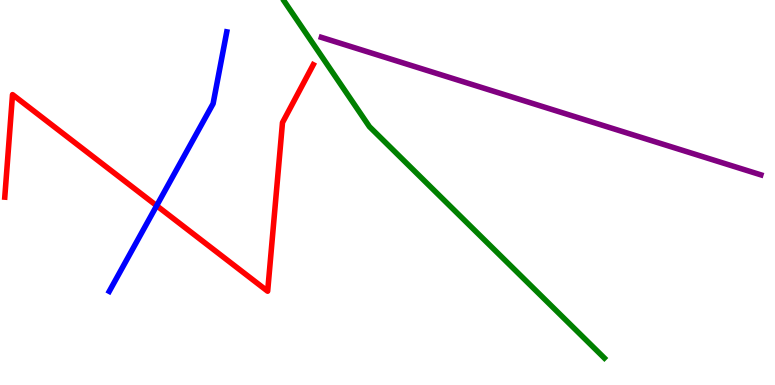[{'lines': ['blue', 'red'], 'intersections': [{'x': 2.02, 'y': 4.66}]}, {'lines': ['green', 'red'], 'intersections': []}, {'lines': ['purple', 'red'], 'intersections': []}, {'lines': ['blue', 'green'], 'intersections': []}, {'lines': ['blue', 'purple'], 'intersections': []}, {'lines': ['green', 'purple'], 'intersections': []}]